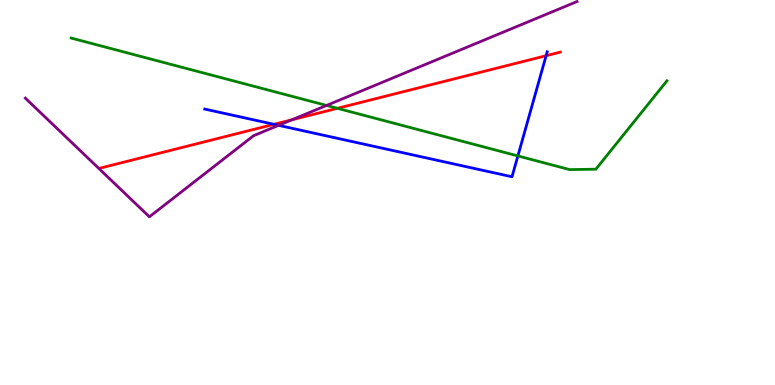[{'lines': ['blue', 'red'], 'intersections': [{'x': 3.53, 'y': 6.77}, {'x': 7.05, 'y': 8.55}]}, {'lines': ['green', 'red'], 'intersections': [{'x': 4.35, 'y': 7.19}]}, {'lines': ['purple', 'red'], 'intersections': [{'x': 3.77, 'y': 6.89}]}, {'lines': ['blue', 'green'], 'intersections': [{'x': 6.68, 'y': 5.95}]}, {'lines': ['blue', 'purple'], 'intersections': [{'x': 3.59, 'y': 6.74}]}, {'lines': ['green', 'purple'], 'intersections': [{'x': 4.21, 'y': 7.26}]}]